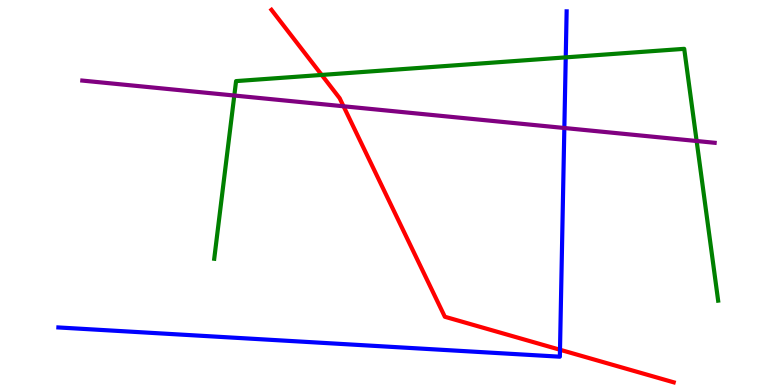[{'lines': ['blue', 'red'], 'intersections': [{'x': 7.23, 'y': 0.916}]}, {'lines': ['green', 'red'], 'intersections': [{'x': 4.15, 'y': 8.05}]}, {'lines': ['purple', 'red'], 'intersections': [{'x': 4.43, 'y': 7.24}]}, {'lines': ['blue', 'green'], 'intersections': [{'x': 7.3, 'y': 8.51}]}, {'lines': ['blue', 'purple'], 'intersections': [{'x': 7.28, 'y': 6.68}]}, {'lines': ['green', 'purple'], 'intersections': [{'x': 3.02, 'y': 7.52}, {'x': 8.99, 'y': 6.34}]}]